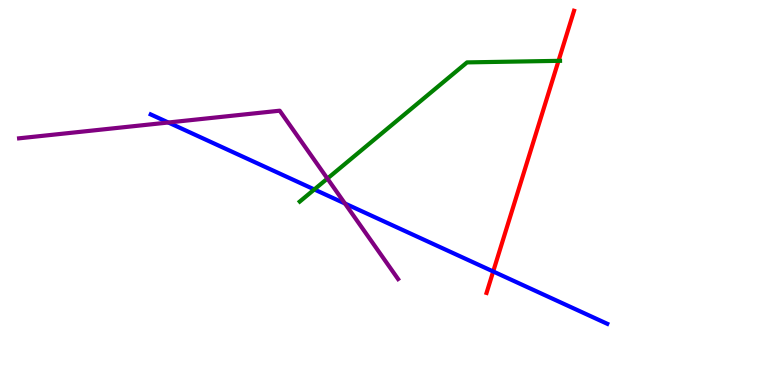[{'lines': ['blue', 'red'], 'intersections': [{'x': 6.36, 'y': 2.95}]}, {'lines': ['green', 'red'], 'intersections': [{'x': 7.21, 'y': 8.42}]}, {'lines': ['purple', 'red'], 'intersections': []}, {'lines': ['blue', 'green'], 'intersections': [{'x': 4.06, 'y': 5.08}]}, {'lines': ['blue', 'purple'], 'intersections': [{'x': 2.17, 'y': 6.82}, {'x': 4.45, 'y': 4.71}]}, {'lines': ['green', 'purple'], 'intersections': [{'x': 4.22, 'y': 5.36}]}]